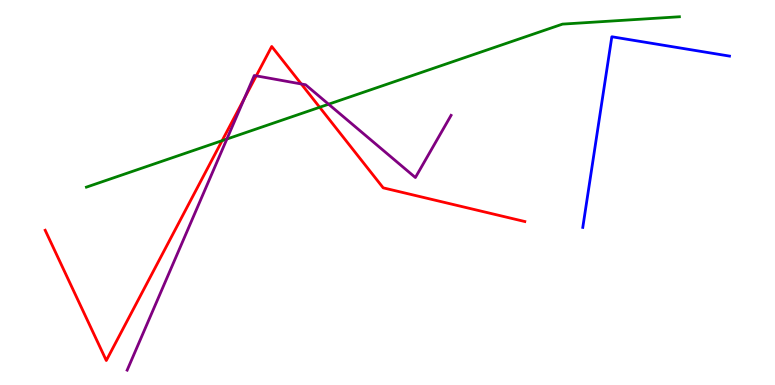[{'lines': ['blue', 'red'], 'intersections': []}, {'lines': ['green', 'red'], 'intersections': [{'x': 2.87, 'y': 6.35}, {'x': 4.12, 'y': 7.21}]}, {'lines': ['purple', 'red'], 'intersections': [{'x': 3.16, 'y': 7.45}, {'x': 3.31, 'y': 8.03}, {'x': 3.89, 'y': 7.82}]}, {'lines': ['blue', 'green'], 'intersections': []}, {'lines': ['blue', 'purple'], 'intersections': []}, {'lines': ['green', 'purple'], 'intersections': [{'x': 2.93, 'y': 6.39}, {'x': 4.24, 'y': 7.29}]}]